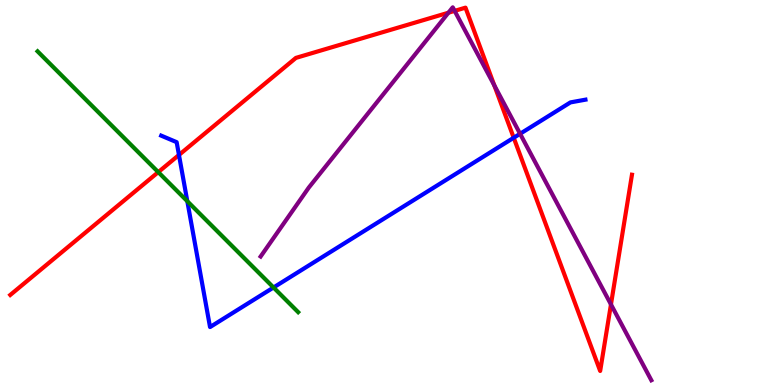[{'lines': ['blue', 'red'], 'intersections': [{'x': 2.31, 'y': 5.98}, {'x': 6.63, 'y': 6.42}]}, {'lines': ['green', 'red'], 'intersections': [{'x': 2.04, 'y': 5.53}]}, {'lines': ['purple', 'red'], 'intersections': [{'x': 5.79, 'y': 9.67}, {'x': 5.87, 'y': 9.72}, {'x': 6.38, 'y': 7.78}, {'x': 7.88, 'y': 2.09}]}, {'lines': ['blue', 'green'], 'intersections': [{'x': 2.42, 'y': 4.77}, {'x': 3.53, 'y': 2.53}]}, {'lines': ['blue', 'purple'], 'intersections': [{'x': 6.71, 'y': 6.53}]}, {'lines': ['green', 'purple'], 'intersections': []}]